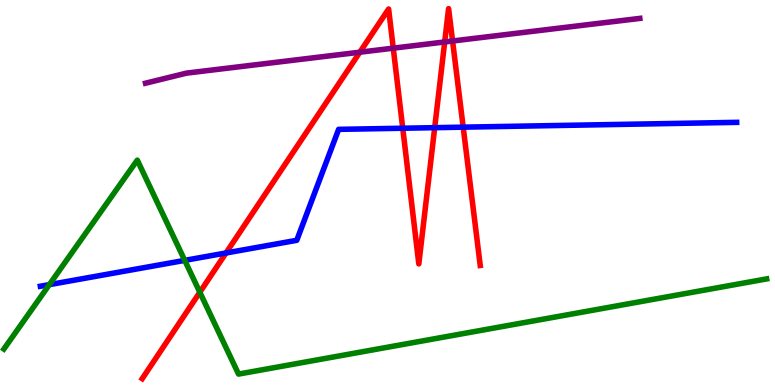[{'lines': ['blue', 'red'], 'intersections': [{'x': 2.92, 'y': 3.43}, {'x': 5.2, 'y': 6.67}, {'x': 5.61, 'y': 6.68}, {'x': 5.98, 'y': 6.7}]}, {'lines': ['green', 'red'], 'intersections': [{'x': 2.58, 'y': 2.41}]}, {'lines': ['purple', 'red'], 'intersections': [{'x': 4.64, 'y': 8.64}, {'x': 5.07, 'y': 8.75}, {'x': 5.74, 'y': 8.91}, {'x': 5.84, 'y': 8.93}]}, {'lines': ['blue', 'green'], 'intersections': [{'x': 0.637, 'y': 2.61}, {'x': 2.38, 'y': 3.24}]}, {'lines': ['blue', 'purple'], 'intersections': []}, {'lines': ['green', 'purple'], 'intersections': []}]